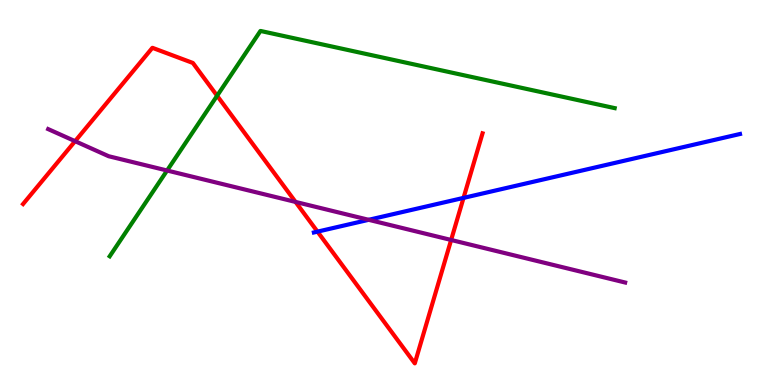[{'lines': ['blue', 'red'], 'intersections': [{'x': 4.1, 'y': 3.98}, {'x': 5.98, 'y': 4.86}]}, {'lines': ['green', 'red'], 'intersections': [{'x': 2.8, 'y': 7.51}]}, {'lines': ['purple', 'red'], 'intersections': [{'x': 0.969, 'y': 6.33}, {'x': 3.81, 'y': 4.76}, {'x': 5.82, 'y': 3.77}]}, {'lines': ['blue', 'green'], 'intersections': []}, {'lines': ['blue', 'purple'], 'intersections': [{'x': 4.76, 'y': 4.29}]}, {'lines': ['green', 'purple'], 'intersections': [{'x': 2.16, 'y': 5.57}]}]